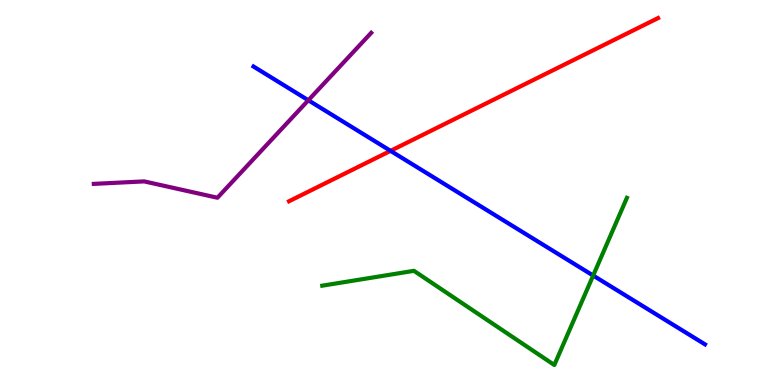[{'lines': ['blue', 'red'], 'intersections': [{'x': 5.04, 'y': 6.08}]}, {'lines': ['green', 'red'], 'intersections': []}, {'lines': ['purple', 'red'], 'intersections': []}, {'lines': ['blue', 'green'], 'intersections': [{'x': 7.65, 'y': 2.84}]}, {'lines': ['blue', 'purple'], 'intersections': [{'x': 3.98, 'y': 7.4}]}, {'lines': ['green', 'purple'], 'intersections': []}]